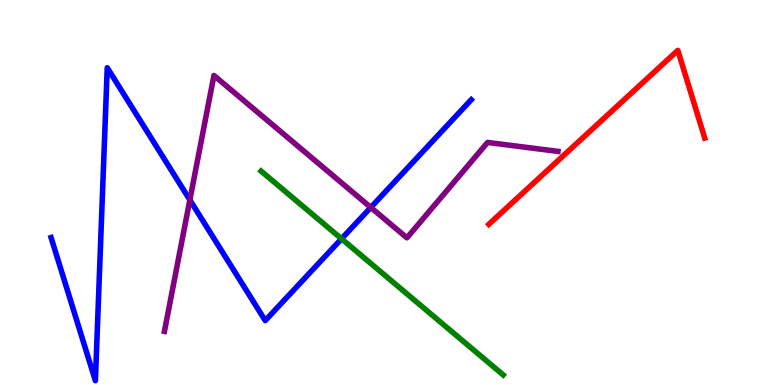[{'lines': ['blue', 'red'], 'intersections': []}, {'lines': ['green', 'red'], 'intersections': []}, {'lines': ['purple', 'red'], 'intersections': []}, {'lines': ['blue', 'green'], 'intersections': [{'x': 4.41, 'y': 3.8}]}, {'lines': ['blue', 'purple'], 'intersections': [{'x': 2.45, 'y': 4.81}, {'x': 4.78, 'y': 4.61}]}, {'lines': ['green', 'purple'], 'intersections': []}]